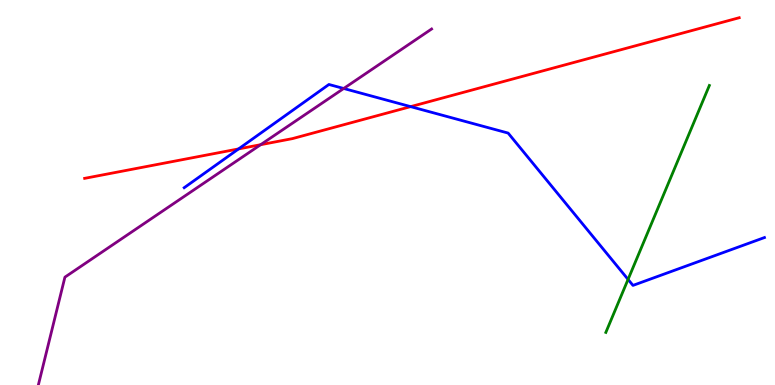[{'lines': ['blue', 'red'], 'intersections': [{'x': 3.08, 'y': 6.13}, {'x': 5.3, 'y': 7.23}]}, {'lines': ['green', 'red'], 'intersections': []}, {'lines': ['purple', 'red'], 'intersections': [{'x': 3.36, 'y': 6.24}]}, {'lines': ['blue', 'green'], 'intersections': [{'x': 8.1, 'y': 2.74}]}, {'lines': ['blue', 'purple'], 'intersections': [{'x': 4.43, 'y': 7.7}]}, {'lines': ['green', 'purple'], 'intersections': []}]